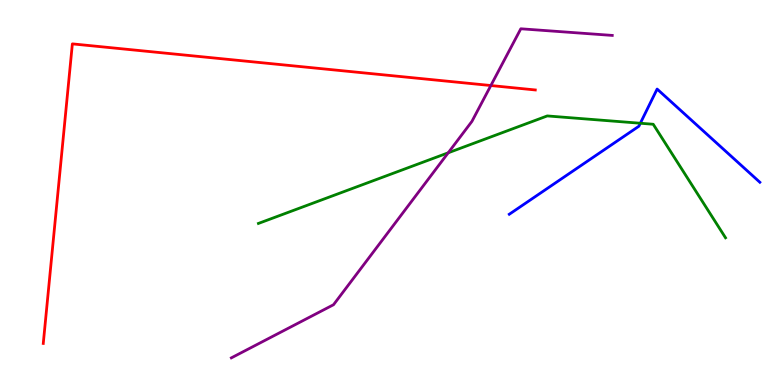[{'lines': ['blue', 'red'], 'intersections': []}, {'lines': ['green', 'red'], 'intersections': []}, {'lines': ['purple', 'red'], 'intersections': [{'x': 6.33, 'y': 7.78}]}, {'lines': ['blue', 'green'], 'intersections': [{'x': 8.26, 'y': 6.8}]}, {'lines': ['blue', 'purple'], 'intersections': []}, {'lines': ['green', 'purple'], 'intersections': [{'x': 5.78, 'y': 6.03}]}]